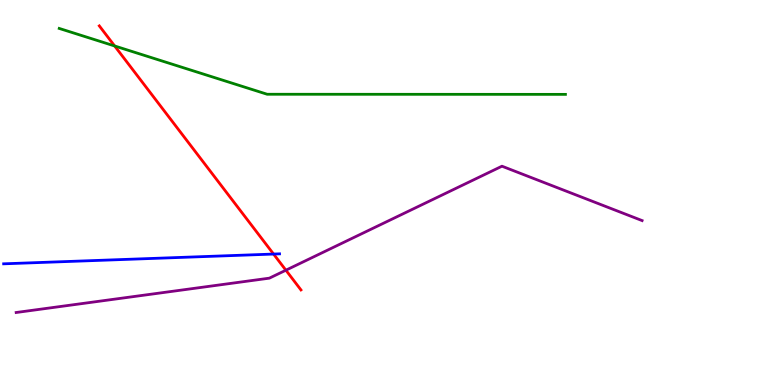[{'lines': ['blue', 'red'], 'intersections': [{'x': 3.53, 'y': 3.4}]}, {'lines': ['green', 'red'], 'intersections': [{'x': 1.48, 'y': 8.81}]}, {'lines': ['purple', 'red'], 'intersections': [{'x': 3.69, 'y': 2.98}]}, {'lines': ['blue', 'green'], 'intersections': []}, {'lines': ['blue', 'purple'], 'intersections': []}, {'lines': ['green', 'purple'], 'intersections': []}]